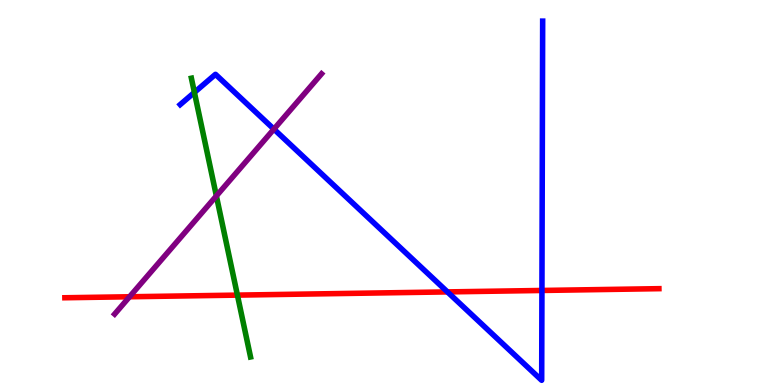[{'lines': ['blue', 'red'], 'intersections': [{'x': 5.77, 'y': 2.42}, {'x': 6.99, 'y': 2.46}]}, {'lines': ['green', 'red'], 'intersections': [{'x': 3.06, 'y': 2.33}]}, {'lines': ['purple', 'red'], 'intersections': [{'x': 1.67, 'y': 2.29}]}, {'lines': ['blue', 'green'], 'intersections': [{'x': 2.51, 'y': 7.6}]}, {'lines': ['blue', 'purple'], 'intersections': [{'x': 3.53, 'y': 6.65}]}, {'lines': ['green', 'purple'], 'intersections': [{'x': 2.79, 'y': 4.91}]}]